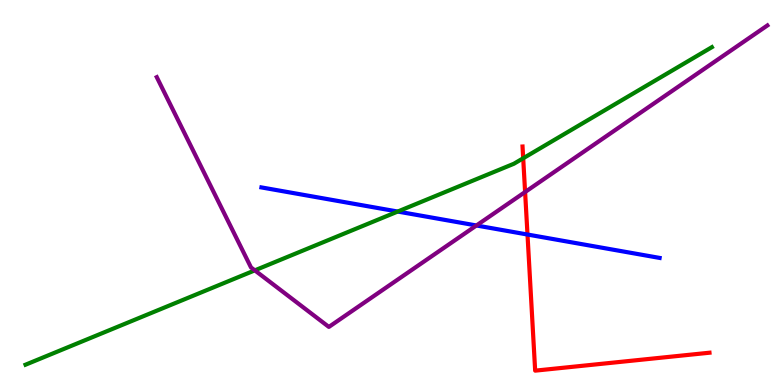[{'lines': ['blue', 'red'], 'intersections': [{'x': 6.81, 'y': 3.91}]}, {'lines': ['green', 'red'], 'intersections': [{'x': 6.75, 'y': 5.89}]}, {'lines': ['purple', 'red'], 'intersections': [{'x': 6.78, 'y': 5.01}]}, {'lines': ['blue', 'green'], 'intersections': [{'x': 5.13, 'y': 4.51}]}, {'lines': ['blue', 'purple'], 'intersections': [{'x': 6.15, 'y': 4.14}]}, {'lines': ['green', 'purple'], 'intersections': [{'x': 3.29, 'y': 2.98}]}]